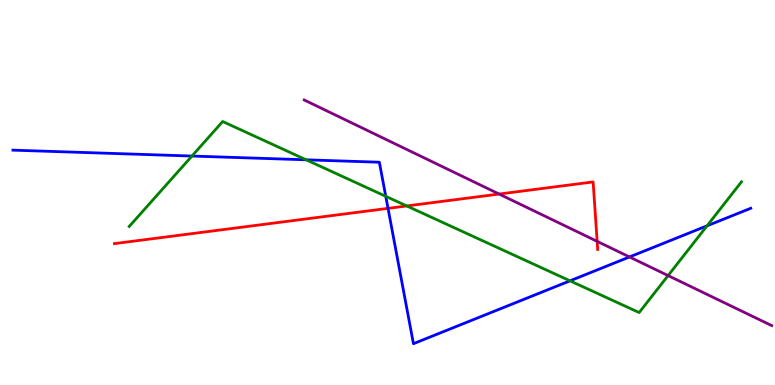[{'lines': ['blue', 'red'], 'intersections': [{'x': 5.01, 'y': 4.59}]}, {'lines': ['green', 'red'], 'intersections': [{'x': 5.25, 'y': 4.65}]}, {'lines': ['purple', 'red'], 'intersections': [{'x': 6.44, 'y': 4.96}, {'x': 7.71, 'y': 3.73}]}, {'lines': ['blue', 'green'], 'intersections': [{'x': 2.48, 'y': 5.95}, {'x': 3.95, 'y': 5.85}, {'x': 4.98, 'y': 4.9}, {'x': 7.35, 'y': 2.71}, {'x': 9.12, 'y': 4.13}]}, {'lines': ['blue', 'purple'], 'intersections': [{'x': 8.12, 'y': 3.33}]}, {'lines': ['green', 'purple'], 'intersections': [{'x': 8.62, 'y': 2.84}]}]